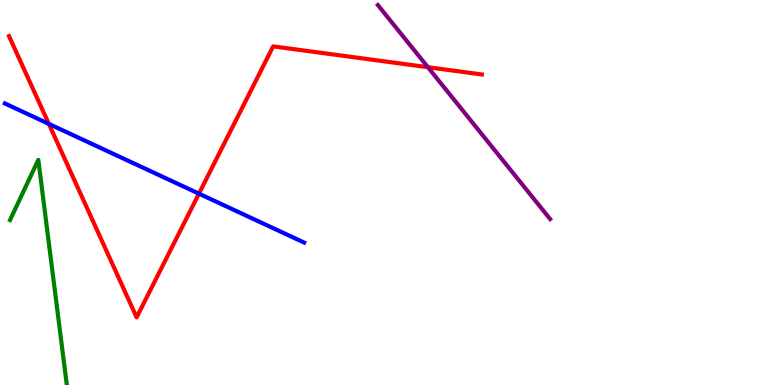[{'lines': ['blue', 'red'], 'intersections': [{'x': 0.63, 'y': 6.78}, {'x': 2.57, 'y': 4.97}]}, {'lines': ['green', 'red'], 'intersections': []}, {'lines': ['purple', 'red'], 'intersections': [{'x': 5.52, 'y': 8.25}]}, {'lines': ['blue', 'green'], 'intersections': []}, {'lines': ['blue', 'purple'], 'intersections': []}, {'lines': ['green', 'purple'], 'intersections': []}]